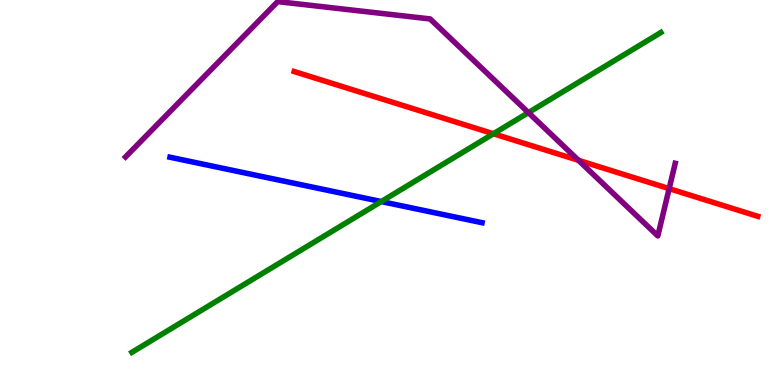[{'lines': ['blue', 'red'], 'intersections': []}, {'lines': ['green', 'red'], 'intersections': [{'x': 6.37, 'y': 6.53}]}, {'lines': ['purple', 'red'], 'intersections': [{'x': 7.46, 'y': 5.84}, {'x': 8.63, 'y': 5.1}]}, {'lines': ['blue', 'green'], 'intersections': [{'x': 4.92, 'y': 4.76}]}, {'lines': ['blue', 'purple'], 'intersections': []}, {'lines': ['green', 'purple'], 'intersections': [{'x': 6.82, 'y': 7.08}]}]